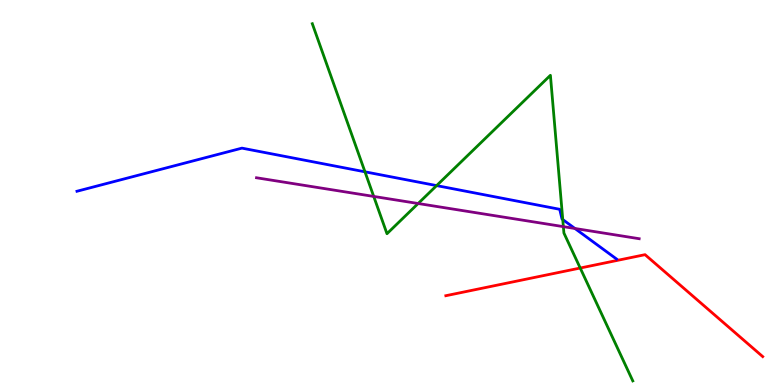[{'lines': ['blue', 'red'], 'intersections': []}, {'lines': ['green', 'red'], 'intersections': [{'x': 7.49, 'y': 3.04}]}, {'lines': ['purple', 'red'], 'intersections': []}, {'lines': ['blue', 'green'], 'intersections': [{'x': 4.71, 'y': 5.54}, {'x': 5.63, 'y': 5.18}, {'x': 7.26, 'y': 4.3}]}, {'lines': ['blue', 'purple'], 'intersections': [{'x': 7.42, 'y': 4.07}]}, {'lines': ['green', 'purple'], 'intersections': [{'x': 4.82, 'y': 4.9}, {'x': 5.4, 'y': 4.71}, {'x': 7.27, 'y': 4.11}]}]